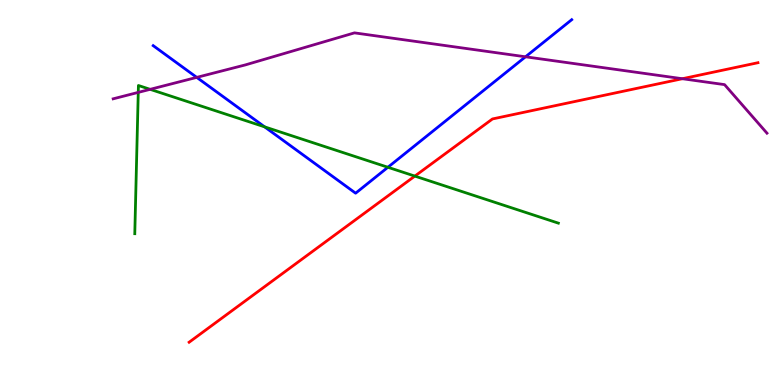[{'lines': ['blue', 'red'], 'intersections': []}, {'lines': ['green', 'red'], 'intersections': [{'x': 5.35, 'y': 5.43}]}, {'lines': ['purple', 'red'], 'intersections': [{'x': 8.8, 'y': 7.96}]}, {'lines': ['blue', 'green'], 'intersections': [{'x': 3.41, 'y': 6.71}, {'x': 5.01, 'y': 5.66}]}, {'lines': ['blue', 'purple'], 'intersections': [{'x': 2.54, 'y': 7.99}, {'x': 6.78, 'y': 8.52}]}, {'lines': ['green', 'purple'], 'intersections': [{'x': 1.78, 'y': 7.6}, {'x': 1.94, 'y': 7.68}]}]